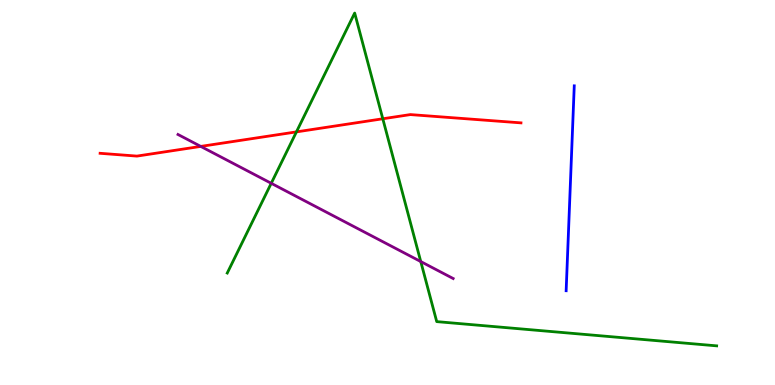[{'lines': ['blue', 'red'], 'intersections': []}, {'lines': ['green', 'red'], 'intersections': [{'x': 3.83, 'y': 6.57}, {'x': 4.94, 'y': 6.92}]}, {'lines': ['purple', 'red'], 'intersections': [{'x': 2.59, 'y': 6.2}]}, {'lines': ['blue', 'green'], 'intersections': []}, {'lines': ['blue', 'purple'], 'intersections': []}, {'lines': ['green', 'purple'], 'intersections': [{'x': 3.5, 'y': 5.24}, {'x': 5.43, 'y': 3.21}]}]